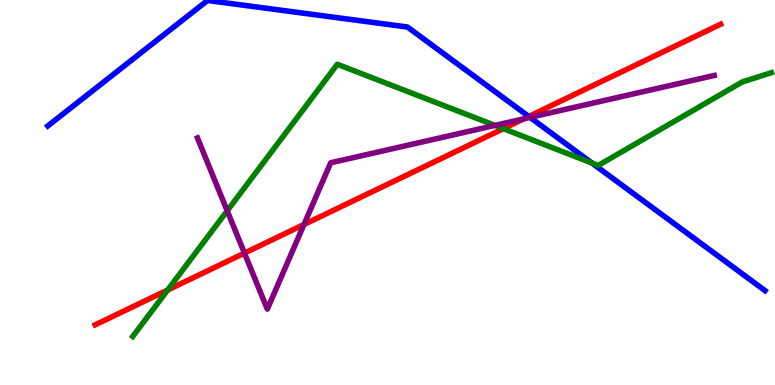[{'lines': ['blue', 'red'], 'intersections': [{'x': 6.82, 'y': 6.98}]}, {'lines': ['green', 'red'], 'intersections': [{'x': 2.16, 'y': 2.47}, {'x': 6.49, 'y': 6.66}]}, {'lines': ['purple', 'red'], 'intersections': [{'x': 3.15, 'y': 3.43}, {'x': 3.92, 'y': 4.17}, {'x': 6.76, 'y': 6.91}]}, {'lines': ['blue', 'green'], 'intersections': [{'x': 7.64, 'y': 5.77}]}, {'lines': ['blue', 'purple'], 'intersections': [{'x': 6.84, 'y': 6.95}]}, {'lines': ['green', 'purple'], 'intersections': [{'x': 2.93, 'y': 4.52}, {'x': 6.39, 'y': 6.74}]}]